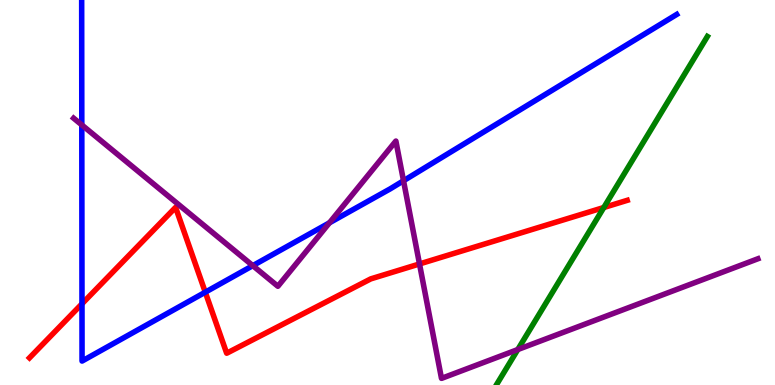[{'lines': ['blue', 'red'], 'intersections': [{'x': 1.06, 'y': 2.11}, {'x': 2.65, 'y': 2.41}]}, {'lines': ['green', 'red'], 'intersections': [{'x': 7.79, 'y': 4.61}]}, {'lines': ['purple', 'red'], 'intersections': [{'x': 5.41, 'y': 3.14}]}, {'lines': ['blue', 'green'], 'intersections': []}, {'lines': ['blue', 'purple'], 'intersections': [{'x': 1.06, 'y': 6.76}, {'x': 3.26, 'y': 3.1}, {'x': 4.25, 'y': 4.21}, {'x': 5.21, 'y': 5.31}]}, {'lines': ['green', 'purple'], 'intersections': [{'x': 6.68, 'y': 0.921}]}]